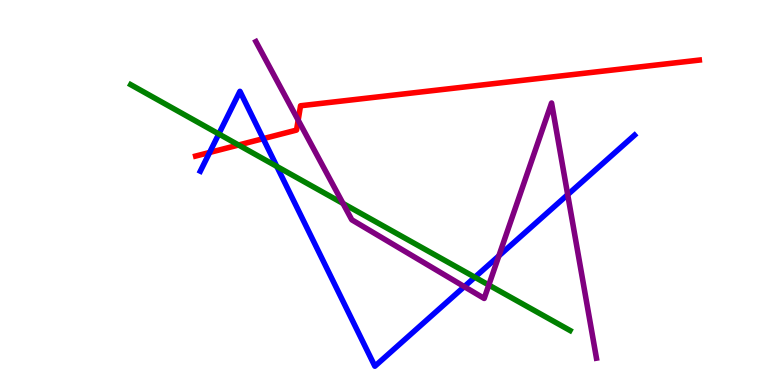[{'lines': ['blue', 'red'], 'intersections': [{'x': 2.7, 'y': 6.04}, {'x': 3.4, 'y': 6.4}]}, {'lines': ['green', 'red'], 'intersections': [{'x': 3.08, 'y': 6.23}]}, {'lines': ['purple', 'red'], 'intersections': [{'x': 3.85, 'y': 6.88}]}, {'lines': ['blue', 'green'], 'intersections': [{'x': 2.82, 'y': 6.52}, {'x': 3.57, 'y': 5.68}, {'x': 6.13, 'y': 2.8}]}, {'lines': ['blue', 'purple'], 'intersections': [{'x': 5.99, 'y': 2.56}, {'x': 6.44, 'y': 3.35}, {'x': 7.33, 'y': 4.94}]}, {'lines': ['green', 'purple'], 'intersections': [{'x': 4.43, 'y': 4.72}, {'x': 6.31, 'y': 2.6}]}]